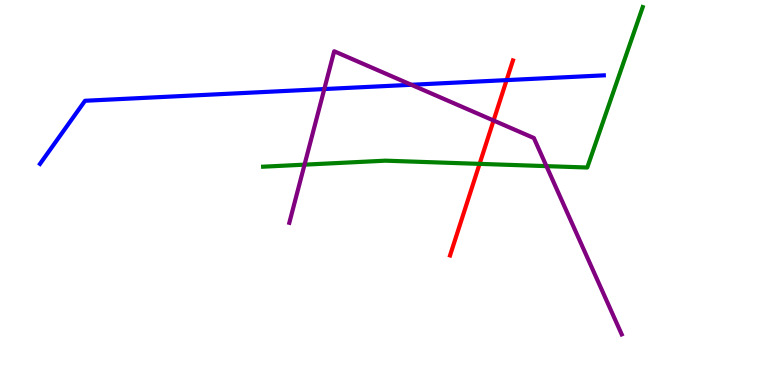[{'lines': ['blue', 'red'], 'intersections': [{'x': 6.54, 'y': 7.92}]}, {'lines': ['green', 'red'], 'intersections': [{'x': 6.19, 'y': 5.74}]}, {'lines': ['purple', 'red'], 'intersections': [{'x': 6.37, 'y': 6.87}]}, {'lines': ['blue', 'green'], 'intersections': []}, {'lines': ['blue', 'purple'], 'intersections': [{'x': 4.18, 'y': 7.69}, {'x': 5.31, 'y': 7.8}]}, {'lines': ['green', 'purple'], 'intersections': [{'x': 3.93, 'y': 5.72}, {'x': 7.05, 'y': 5.68}]}]